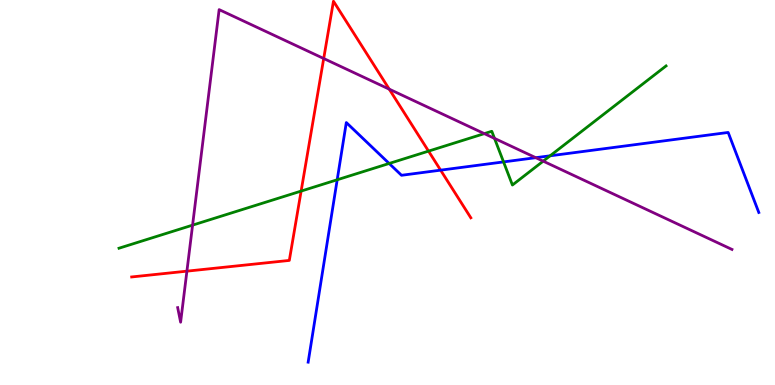[{'lines': ['blue', 'red'], 'intersections': [{'x': 5.69, 'y': 5.58}]}, {'lines': ['green', 'red'], 'intersections': [{'x': 3.89, 'y': 5.04}, {'x': 5.53, 'y': 6.07}]}, {'lines': ['purple', 'red'], 'intersections': [{'x': 2.41, 'y': 2.96}, {'x': 4.18, 'y': 8.48}, {'x': 5.02, 'y': 7.68}]}, {'lines': ['blue', 'green'], 'intersections': [{'x': 4.35, 'y': 5.33}, {'x': 5.02, 'y': 5.75}, {'x': 6.5, 'y': 5.79}, {'x': 7.1, 'y': 5.95}]}, {'lines': ['blue', 'purple'], 'intersections': [{'x': 6.91, 'y': 5.9}]}, {'lines': ['green', 'purple'], 'intersections': [{'x': 2.48, 'y': 4.15}, {'x': 6.25, 'y': 6.53}, {'x': 6.38, 'y': 6.41}, {'x': 7.01, 'y': 5.81}]}]